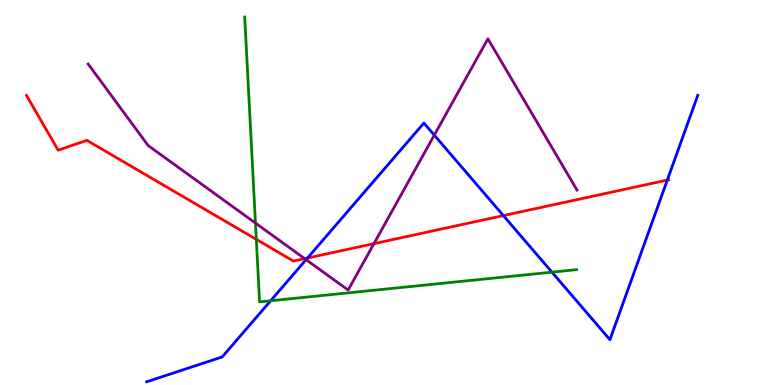[{'lines': ['blue', 'red'], 'intersections': [{'x': 3.97, 'y': 3.3}, {'x': 6.5, 'y': 4.4}, {'x': 8.61, 'y': 5.32}]}, {'lines': ['green', 'red'], 'intersections': [{'x': 3.31, 'y': 3.78}]}, {'lines': ['purple', 'red'], 'intersections': [{'x': 3.93, 'y': 3.28}, {'x': 4.83, 'y': 3.67}]}, {'lines': ['blue', 'green'], 'intersections': [{'x': 3.49, 'y': 2.19}, {'x': 7.12, 'y': 2.93}]}, {'lines': ['blue', 'purple'], 'intersections': [{'x': 3.95, 'y': 3.26}, {'x': 5.6, 'y': 6.49}]}, {'lines': ['green', 'purple'], 'intersections': [{'x': 3.3, 'y': 4.21}]}]